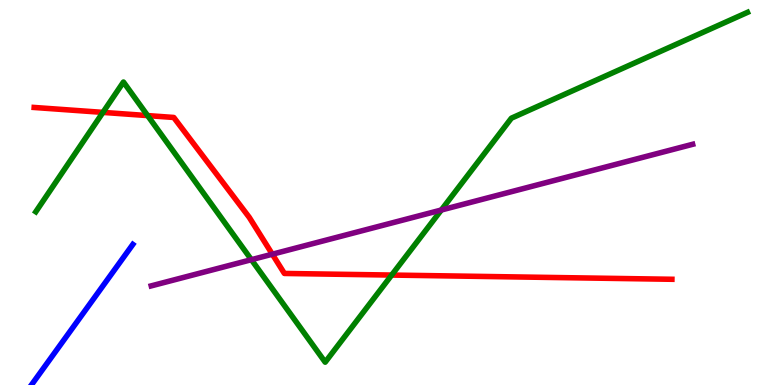[{'lines': ['blue', 'red'], 'intersections': []}, {'lines': ['green', 'red'], 'intersections': [{'x': 1.33, 'y': 7.08}, {'x': 1.9, 'y': 7.0}, {'x': 5.05, 'y': 2.86}]}, {'lines': ['purple', 'red'], 'intersections': [{'x': 3.51, 'y': 3.4}]}, {'lines': ['blue', 'green'], 'intersections': []}, {'lines': ['blue', 'purple'], 'intersections': []}, {'lines': ['green', 'purple'], 'intersections': [{'x': 3.24, 'y': 3.25}, {'x': 5.69, 'y': 4.54}]}]